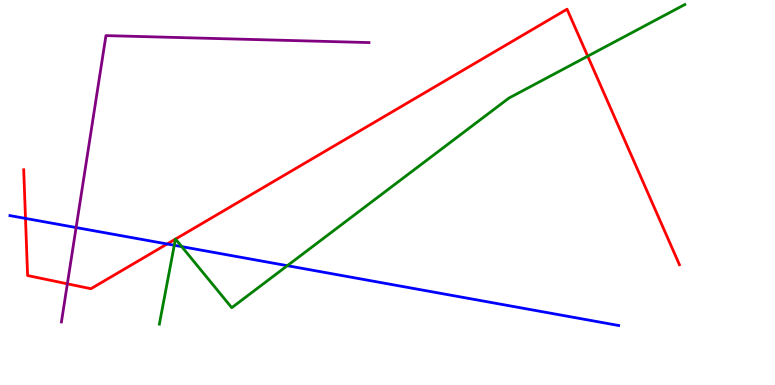[{'lines': ['blue', 'red'], 'intersections': [{'x': 0.329, 'y': 4.33}, {'x': 2.16, 'y': 3.66}]}, {'lines': ['green', 'red'], 'intersections': [{'x': 2.26, 'y': 3.79}, {'x': 2.26, 'y': 3.79}, {'x': 7.58, 'y': 8.54}]}, {'lines': ['purple', 'red'], 'intersections': [{'x': 0.869, 'y': 2.63}]}, {'lines': ['blue', 'green'], 'intersections': [{'x': 2.25, 'y': 3.63}, {'x': 2.34, 'y': 3.59}, {'x': 3.71, 'y': 3.1}]}, {'lines': ['blue', 'purple'], 'intersections': [{'x': 0.982, 'y': 4.09}]}, {'lines': ['green', 'purple'], 'intersections': []}]